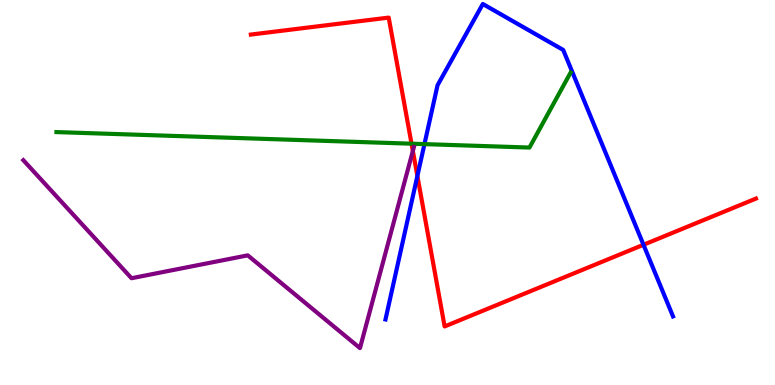[{'lines': ['blue', 'red'], 'intersections': [{'x': 5.39, 'y': 5.43}, {'x': 8.3, 'y': 3.64}]}, {'lines': ['green', 'red'], 'intersections': [{'x': 5.31, 'y': 6.27}]}, {'lines': ['purple', 'red'], 'intersections': [{'x': 5.33, 'y': 6.08}]}, {'lines': ['blue', 'green'], 'intersections': [{'x': 5.48, 'y': 6.26}]}, {'lines': ['blue', 'purple'], 'intersections': []}, {'lines': ['green', 'purple'], 'intersections': []}]